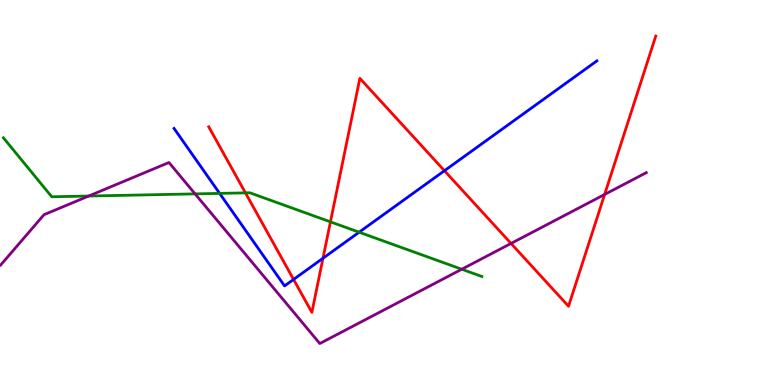[{'lines': ['blue', 'red'], 'intersections': [{'x': 3.79, 'y': 2.74}, {'x': 4.17, 'y': 3.29}, {'x': 5.73, 'y': 5.57}]}, {'lines': ['green', 'red'], 'intersections': [{'x': 3.17, 'y': 4.99}, {'x': 4.26, 'y': 4.24}]}, {'lines': ['purple', 'red'], 'intersections': [{'x': 6.59, 'y': 3.68}, {'x': 7.8, 'y': 4.95}]}, {'lines': ['blue', 'green'], 'intersections': [{'x': 2.83, 'y': 4.98}, {'x': 4.63, 'y': 3.97}]}, {'lines': ['blue', 'purple'], 'intersections': []}, {'lines': ['green', 'purple'], 'intersections': [{'x': 1.14, 'y': 4.91}, {'x': 2.52, 'y': 4.96}, {'x': 5.96, 'y': 3.01}]}]